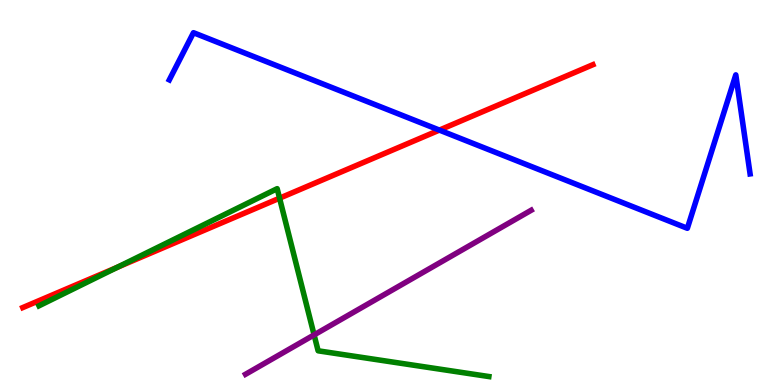[{'lines': ['blue', 'red'], 'intersections': [{'x': 5.67, 'y': 6.62}]}, {'lines': ['green', 'red'], 'intersections': [{'x': 1.51, 'y': 3.06}, {'x': 3.61, 'y': 4.85}]}, {'lines': ['purple', 'red'], 'intersections': []}, {'lines': ['blue', 'green'], 'intersections': []}, {'lines': ['blue', 'purple'], 'intersections': []}, {'lines': ['green', 'purple'], 'intersections': [{'x': 4.05, 'y': 1.3}]}]